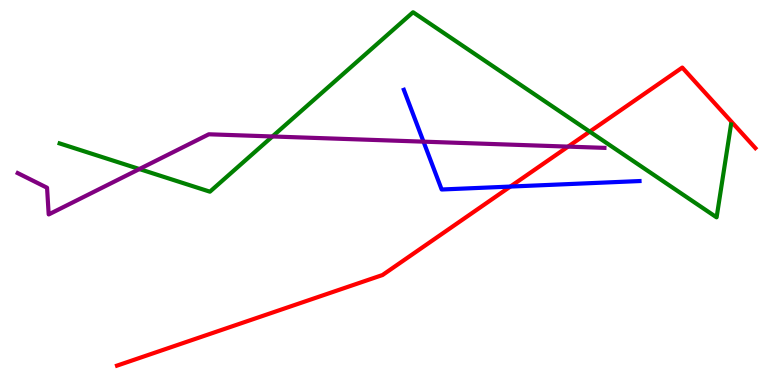[{'lines': ['blue', 'red'], 'intersections': [{'x': 6.59, 'y': 5.15}]}, {'lines': ['green', 'red'], 'intersections': [{'x': 7.61, 'y': 6.58}]}, {'lines': ['purple', 'red'], 'intersections': [{'x': 7.33, 'y': 6.19}]}, {'lines': ['blue', 'green'], 'intersections': []}, {'lines': ['blue', 'purple'], 'intersections': [{'x': 5.46, 'y': 6.32}]}, {'lines': ['green', 'purple'], 'intersections': [{'x': 1.8, 'y': 5.61}, {'x': 3.52, 'y': 6.46}]}]